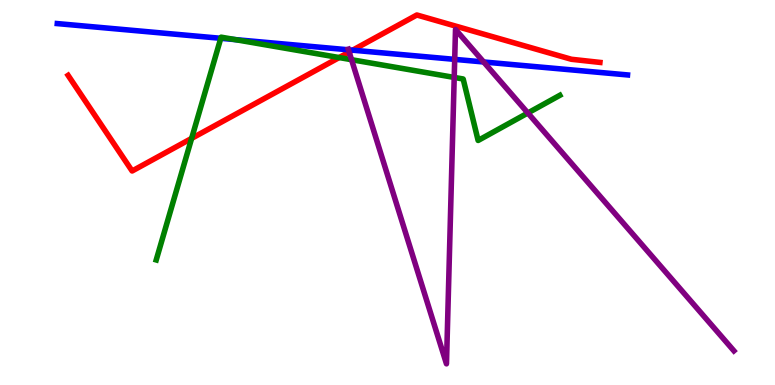[{'lines': ['blue', 'red'], 'intersections': [{'x': 4.55, 'y': 8.7}]}, {'lines': ['green', 'red'], 'intersections': [{'x': 2.47, 'y': 6.41}, {'x': 4.38, 'y': 8.5}]}, {'lines': ['purple', 'red'], 'intersections': [{'x': 4.51, 'y': 8.65}]}, {'lines': ['blue', 'green'], 'intersections': [{'x': 2.85, 'y': 9.01}, {'x': 3.04, 'y': 8.97}]}, {'lines': ['blue', 'purple'], 'intersections': [{'x': 4.5, 'y': 8.71}, {'x': 5.87, 'y': 8.46}, {'x': 6.24, 'y': 8.39}]}, {'lines': ['green', 'purple'], 'intersections': [{'x': 4.54, 'y': 8.45}, {'x': 5.86, 'y': 7.99}, {'x': 6.81, 'y': 7.07}]}]